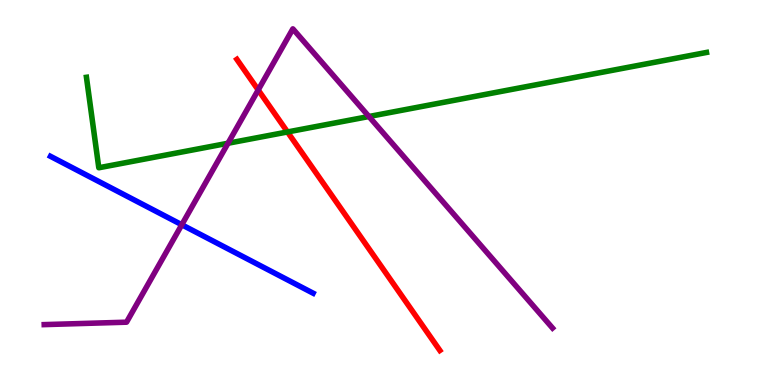[{'lines': ['blue', 'red'], 'intersections': []}, {'lines': ['green', 'red'], 'intersections': [{'x': 3.71, 'y': 6.57}]}, {'lines': ['purple', 'red'], 'intersections': [{'x': 3.33, 'y': 7.66}]}, {'lines': ['blue', 'green'], 'intersections': []}, {'lines': ['blue', 'purple'], 'intersections': [{'x': 2.35, 'y': 4.16}]}, {'lines': ['green', 'purple'], 'intersections': [{'x': 2.94, 'y': 6.28}, {'x': 4.76, 'y': 6.97}]}]